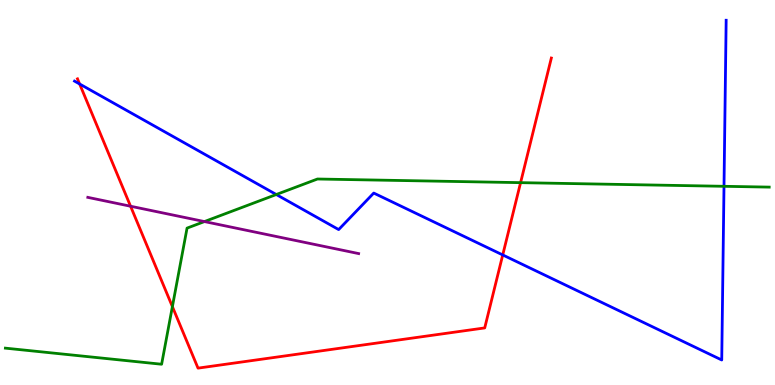[{'lines': ['blue', 'red'], 'intersections': [{'x': 1.03, 'y': 7.82}, {'x': 6.49, 'y': 3.38}]}, {'lines': ['green', 'red'], 'intersections': [{'x': 2.22, 'y': 2.04}, {'x': 6.72, 'y': 5.26}]}, {'lines': ['purple', 'red'], 'intersections': [{'x': 1.68, 'y': 4.64}]}, {'lines': ['blue', 'green'], 'intersections': [{'x': 3.57, 'y': 4.95}, {'x': 9.34, 'y': 5.16}]}, {'lines': ['blue', 'purple'], 'intersections': []}, {'lines': ['green', 'purple'], 'intersections': [{'x': 2.64, 'y': 4.24}]}]